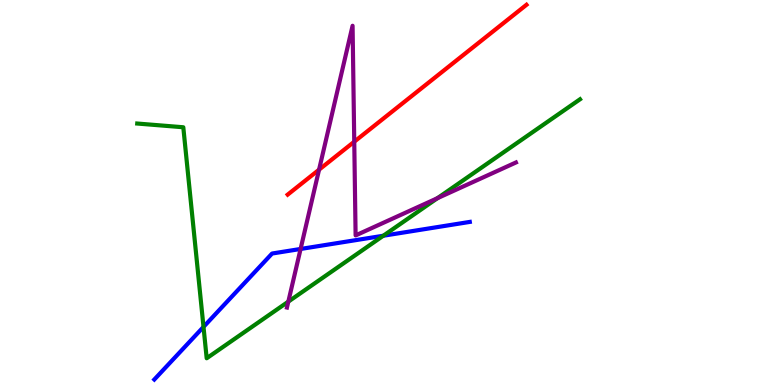[{'lines': ['blue', 'red'], 'intersections': []}, {'lines': ['green', 'red'], 'intersections': []}, {'lines': ['purple', 'red'], 'intersections': [{'x': 4.12, 'y': 5.59}, {'x': 4.57, 'y': 6.32}]}, {'lines': ['blue', 'green'], 'intersections': [{'x': 2.63, 'y': 1.51}, {'x': 4.95, 'y': 3.88}]}, {'lines': ['blue', 'purple'], 'intersections': [{'x': 3.88, 'y': 3.53}]}, {'lines': ['green', 'purple'], 'intersections': [{'x': 3.72, 'y': 2.17}, {'x': 5.64, 'y': 4.85}]}]